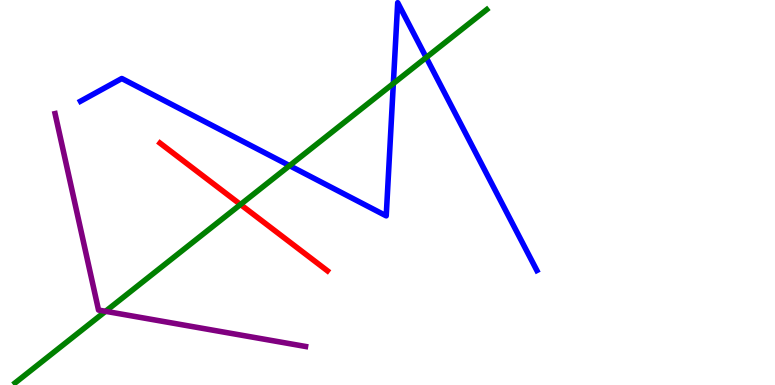[{'lines': ['blue', 'red'], 'intersections': []}, {'lines': ['green', 'red'], 'intersections': [{'x': 3.1, 'y': 4.69}]}, {'lines': ['purple', 'red'], 'intersections': []}, {'lines': ['blue', 'green'], 'intersections': [{'x': 3.74, 'y': 5.7}, {'x': 5.08, 'y': 7.83}, {'x': 5.5, 'y': 8.51}]}, {'lines': ['blue', 'purple'], 'intersections': []}, {'lines': ['green', 'purple'], 'intersections': [{'x': 1.36, 'y': 1.91}]}]